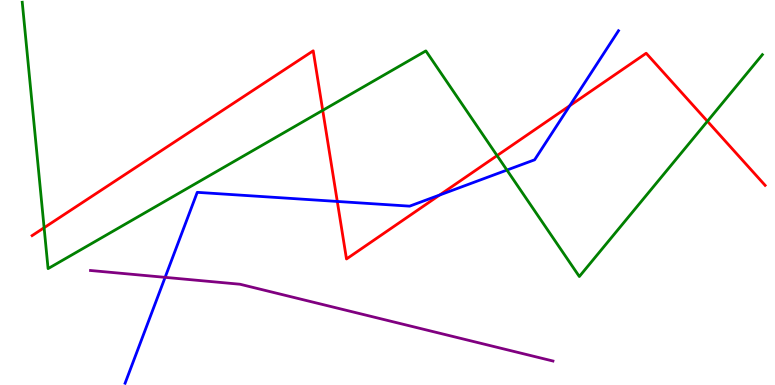[{'lines': ['blue', 'red'], 'intersections': [{'x': 4.35, 'y': 4.77}, {'x': 5.67, 'y': 4.93}, {'x': 7.35, 'y': 7.25}]}, {'lines': ['green', 'red'], 'intersections': [{'x': 0.569, 'y': 4.09}, {'x': 4.16, 'y': 7.13}, {'x': 6.41, 'y': 5.96}, {'x': 9.13, 'y': 6.85}]}, {'lines': ['purple', 'red'], 'intersections': []}, {'lines': ['blue', 'green'], 'intersections': [{'x': 6.54, 'y': 5.58}]}, {'lines': ['blue', 'purple'], 'intersections': [{'x': 2.13, 'y': 2.8}]}, {'lines': ['green', 'purple'], 'intersections': []}]